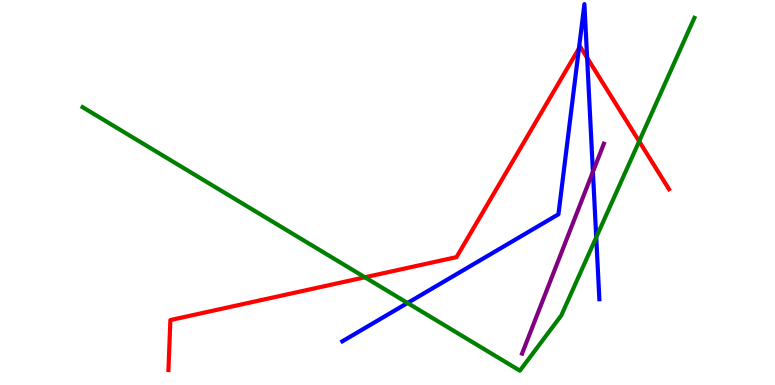[{'lines': ['blue', 'red'], 'intersections': [{'x': 7.47, 'y': 8.74}, {'x': 7.58, 'y': 8.5}]}, {'lines': ['green', 'red'], 'intersections': [{'x': 4.71, 'y': 2.8}, {'x': 8.25, 'y': 6.33}]}, {'lines': ['purple', 'red'], 'intersections': []}, {'lines': ['blue', 'green'], 'intersections': [{'x': 5.26, 'y': 2.13}, {'x': 7.69, 'y': 3.84}]}, {'lines': ['blue', 'purple'], 'intersections': [{'x': 7.65, 'y': 5.54}]}, {'lines': ['green', 'purple'], 'intersections': []}]